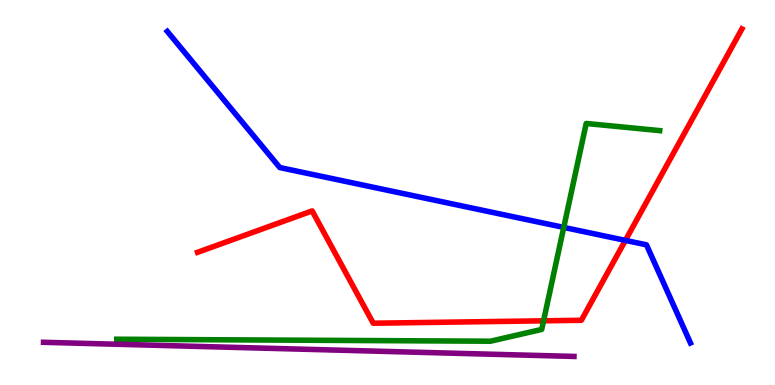[{'lines': ['blue', 'red'], 'intersections': [{'x': 8.07, 'y': 3.76}]}, {'lines': ['green', 'red'], 'intersections': [{'x': 7.01, 'y': 1.67}]}, {'lines': ['purple', 'red'], 'intersections': []}, {'lines': ['blue', 'green'], 'intersections': [{'x': 7.27, 'y': 4.09}]}, {'lines': ['blue', 'purple'], 'intersections': []}, {'lines': ['green', 'purple'], 'intersections': []}]